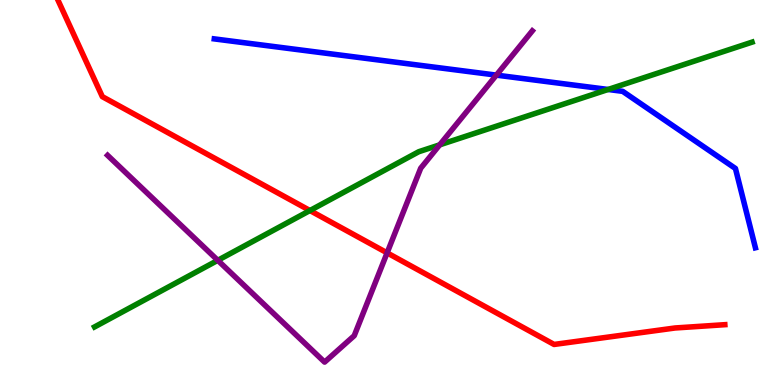[{'lines': ['blue', 'red'], 'intersections': []}, {'lines': ['green', 'red'], 'intersections': [{'x': 4.0, 'y': 4.53}]}, {'lines': ['purple', 'red'], 'intersections': [{'x': 5.0, 'y': 3.43}]}, {'lines': ['blue', 'green'], 'intersections': [{'x': 7.85, 'y': 7.68}]}, {'lines': ['blue', 'purple'], 'intersections': [{'x': 6.4, 'y': 8.05}]}, {'lines': ['green', 'purple'], 'intersections': [{'x': 2.81, 'y': 3.24}, {'x': 5.67, 'y': 6.24}]}]